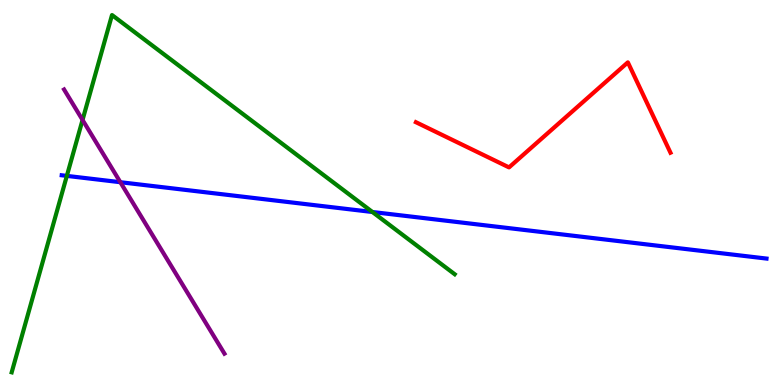[{'lines': ['blue', 'red'], 'intersections': []}, {'lines': ['green', 'red'], 'intersections': []}, {'lines': ['purple', 'red'], 'intersections': []}, {'lines': ['blue', 'green'], 'intersections': [{'x': 0.862, 'y': 5.43}, {'x': 4.81, 'y': 4.49}]}, {'lines': ['blue', 'purple'], 'intersections': [{'x': 1.55, 'y': 5.27}]}, {'lines': ['green', 'purple'], 'intersections': [{'x': 1.07, 'y': 6.88}]}]